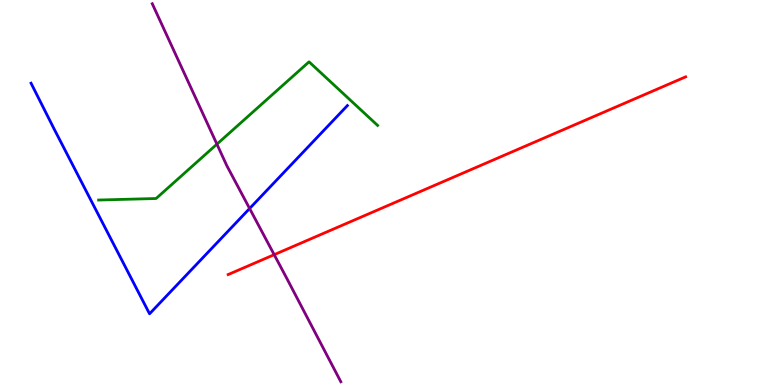[{'lines': ['blue', 'red'], 'intersections': []}, {'lines': ['green', 'red'], 'intersections': []}, {'lines': ['purple', 'red'], 'intersections': [{'x': 3.54, 'y': 3.39}]}, {'lines': ['blue', 'green'], 'intersections': []}, {'lines': ['blue', 'purple'], 'intersections': [{'x': 3.22, 'y': 4.58}]}, {'lines': ['green', 'purple'], 'intersections': [{'x': 2.8, 'y': 6.26}]}]